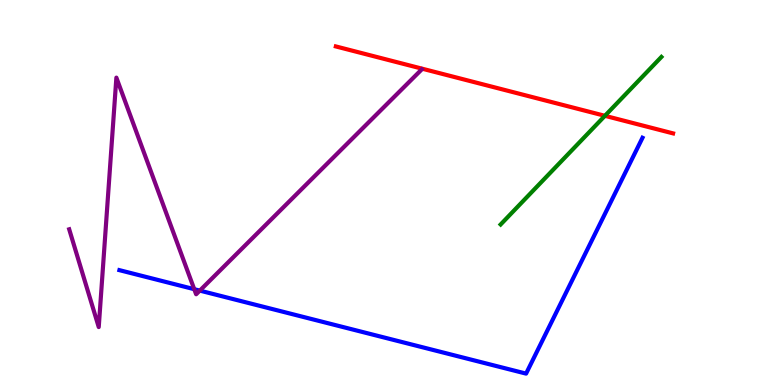[{'lines': ['blue', 'red'], 'intersections': []}, {'lines': ['green', 'red'], 'intersections': [{'x': 7.81, 'y': 6.99}]}, {'lines': ['purple', 'red'], 'intersections': []}, {'lines': ['blue', 'green'], 'intersections': []}, {'lines': ['blue', 'purple'], 'intersections': [{'x': 2.51, 'y': 2.49}, {'x': 2.58, 'y': 2.45}]}, {'lines': ['green', 'purple'], 'intersections': []}]